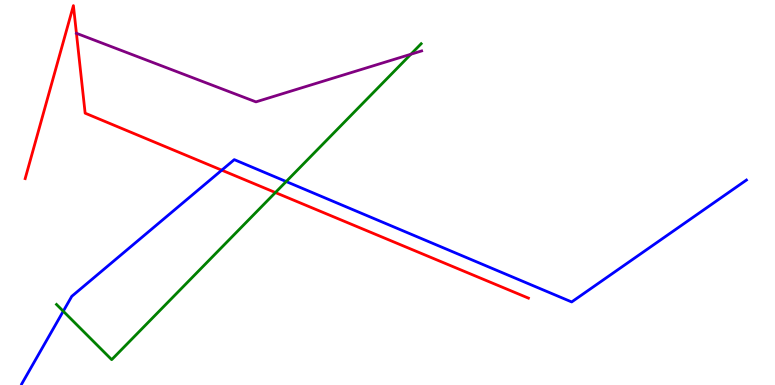[{'lines': ['blue', 'red'], 'intersections': [{'x': 2.86, 'y': 5.58}]}, {'lines': ['green', 'red'], 'intersections': [{'x': 3.55, 'y': 5.0}]}, {'lines': ['purple', 'red'], 'intersections': [{'x': 0.986, 'y': 9.14}]}, {'lines': ['blue', 'green'], 'intersections': [{'x': 0.816, 'y': 1.92}, {'x': 3.69, 'y': 5.28}]}, {'lines': ['blue', 'purple'], 'intersections': []}, {'lines': ['green', 'purple'], 'intersections': [{'x': 5.3, 'y': 8.59}]}]